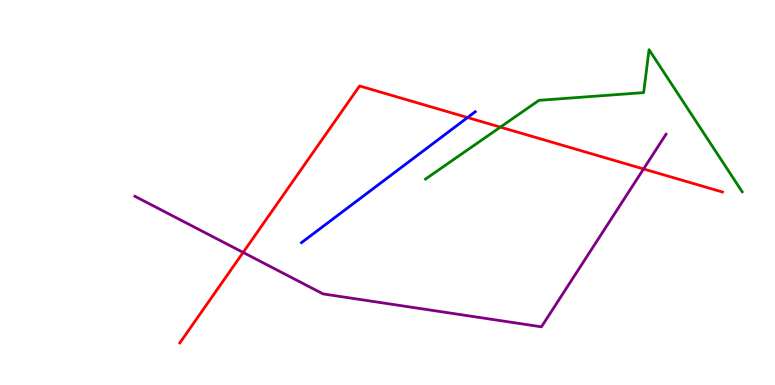[{'lines': ['blue', 'red'], 'intersections': [{'x': 6.03, 'y': 6.95}]}, {'lines': ['green', 'red'], 'intersections': [{'x': 6.46, 'y': 6.7}]}, {'lines': ['purple', 'red'], 'intersections': [{'x': 3.14, 'y': 3.44}, {'x': 8.3, 'y': 5.61}]}, {'lines': ['blue', 'green'], 'intersections': []}, {'lines': ['blue', 'purple'], 'intersections': []}, {'lines': ['green', 'purple'], 'intersections': []}]